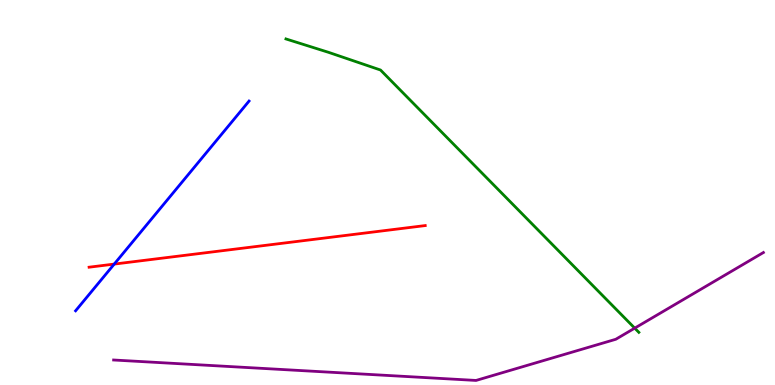[{'lines': ['blue', 'red'], 'intersections': [{'x': 1.47, 'y': 3.14}]}, {'lines': ['green', 'red'], 'intersections': []}, {'lines': ['purple', 'red'], 'intersections': []}, {'lines': ['blue', 'green'], 'intersections': []}, {'lines': ['blue', 'purple'], 'intersections': []}, {'lines': ['green', 'purple'], 'intersections': [{'x': 8.19, 'y': 1.48}]}]